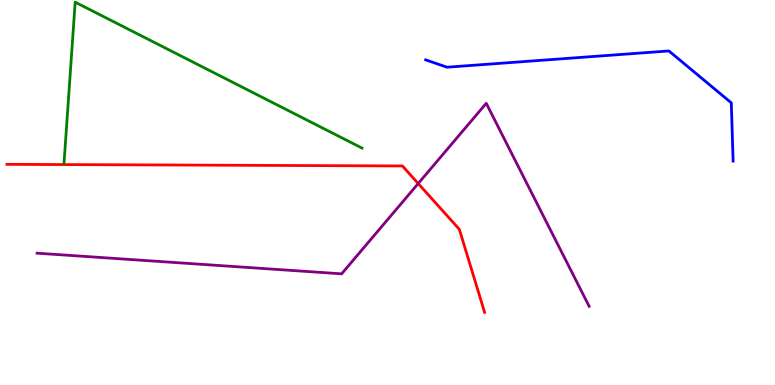[{'lines': ['blue', 'red'], 'intersections': []}, {'lines': ['green', 'red'], 'intersections': []}, {'lines': ['purple', 'red'], 'intersections': [{'x': 5.4, 'y': 5.23}]}, {'lines': ['blue', 'green'], 'intersections': []}, {'lines': ['blue', 'purple'], 'intersections': []}, {'lines': ['green', 'purple'], 'intersections': []}]